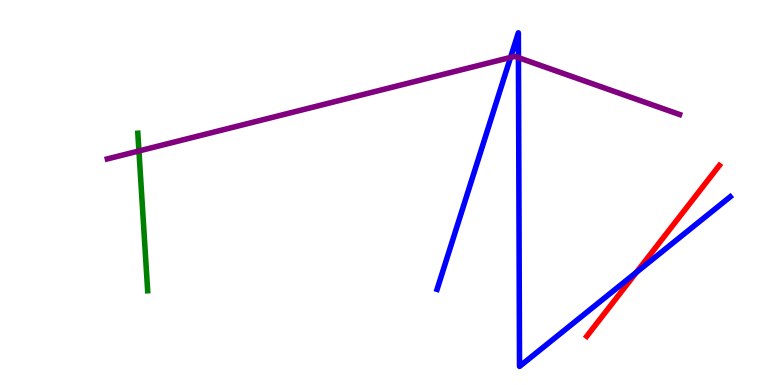[{'lines': ['blue', 'red'], 'intersections': [{'x': 8.21, 'y': 2.93}]}, {'lines': ['green', 'red'], 'intersections': []}, {'lines': ['purple', 'red'], 'intersections': []}, {'lines': ['blue', 'green'], 'intersections': []}, {'lines': ['blue', 'purple'], 'intersections': [{'x': 6.59, 'y': 8.51}, {'x': 6.69, 'y': 8.5}]}, {'lines': ['green', 'purple'], 'intersections': [{'x': 1.79, 'y': 6.08}]}]